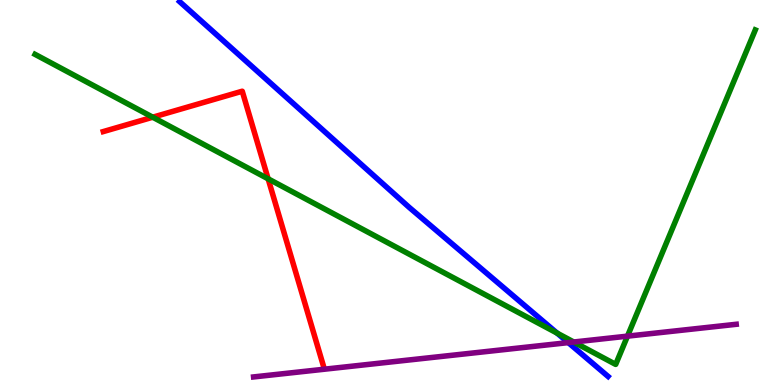[{'lines': ['blue', 'red'], 'intersections': []}, {'lines': ['green', 'red'], 'intersections': [{'x': 1.97, 'y': 6.96}, {'x': 3.46, 'y': 5.36}]}, {'lines': ['purple', 'red'], 'intersections': []}, {'lines': ['blue', 'green'], 'intersections': [{'x': 7.19, 'y': 1.35}]}, {'lines': ['blue', 'purple'], 'intersections': [{'x': 7.33, 'y': 1.1}]}, {'lines': ['green', 'purple'], 'intersections': [{'x': 7.4, 'y': 1.12}, {'x': 8.1, 'y': 1.27}]}]